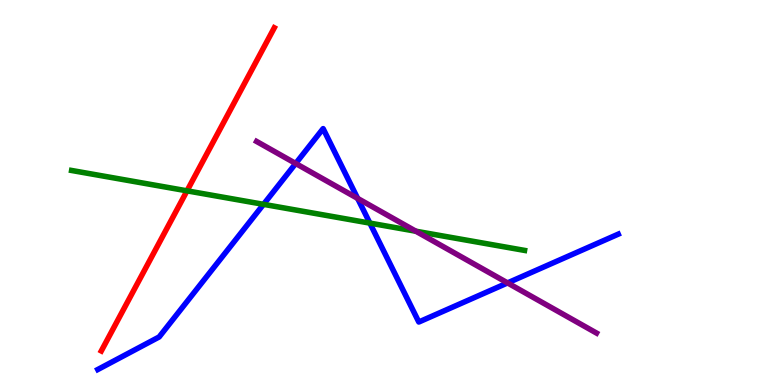[{'lines': ['blue', 'red'], 'intersections': []}, {'lines': ['green', 'red'], 'intersections': [{'x': 2.41, 'y': 5.04}]}, {'lines': ['purple', 'red'], 'intersections': []}, {'lines': ['blue', 'green'], 'intersections': [{'x': 3.4, 'y': 4.69}, {'x': 4.77, 'y': 4.2}]}, {'lines': ['blue', 'purple'], 'intersections': [{'x': 3.82, 'y': 5.75}, {'x': 4.61, 'y': 4.85}, {'x': 6.55, 'y': 2.65}]}, {'lines': ['green', 'purple'], 'intersections': [{'x': 5.37, 'y': 3.99}]}]